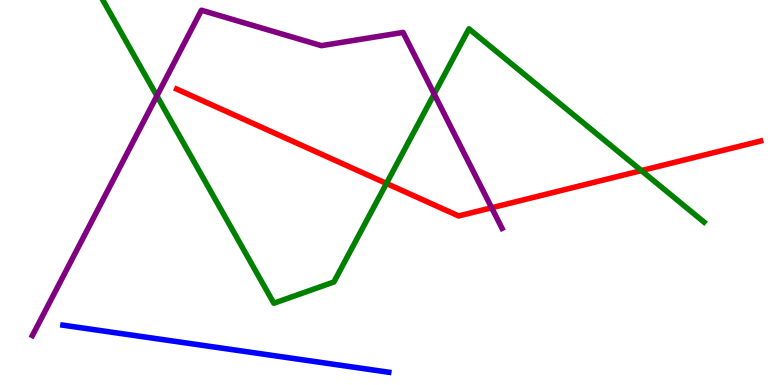[{'lines': ['blue', 'red'], 'intersections': []}, {'lines': ['green', 'red'], 'intersections': [{'x': 4.99, 'y': 5.23}, {'x': 8.28, 'y': 5.57}]}, {'lines': ['purple', 'red'], 'intersections': [{'x': 6.34, 'y': 4.6}]}, {'lines': ['blue', 'green'], 'intersections': []}, {'lines': ['blue', 'purple'], 'intersections': []}, {'lines': ['green', 'purple'], 'intersections': [{'x': 2.02, 'y': 7.51}, {'x': 5.6, 'y': 7.56}]}]